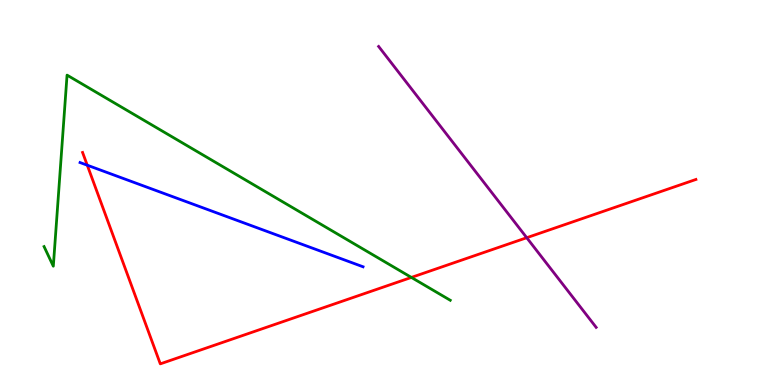[{'lines': ['blue', 'red'], 'intersections': [{'x': 1.13, 'y': 5.71}]}, {'lines': ['green', 'red'], 'intersections': [{'x': 5.31, 'y': 2.79}]}, {'lines': ['purple', 'red'], 'intersections': [{'x': 6.8, 'y': 3.83}]}, {'lines': ['blue', 'green'], 'intersections': []}, {'lines': ['blue', 'purple'], 'intersections': []}, {'lines': ['green', 'purple'], 'intersections': []}]